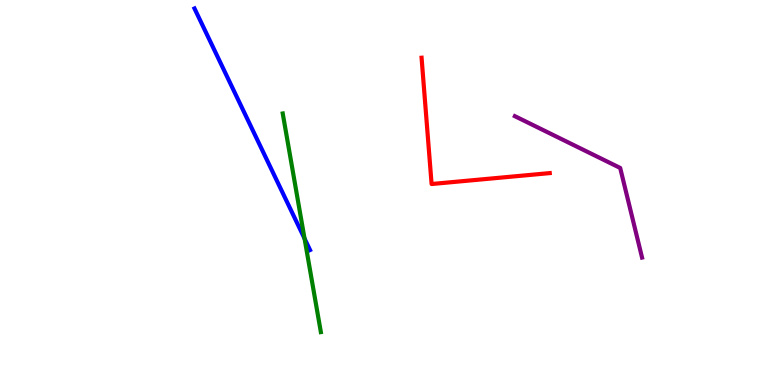[{'lines': ['blue', 'red'], 'intersections': []}, {'lines': ['green', 'red'], 'intersections': []}, {'lines': ['purple', 'red'], 'intersections': []}, {'lines': ['blue', 'green'], 'intersections': [{'x': 3.93, 'y': 3.8}]}, {'lines': ['blue', 'purple'], 'intersections': []}, {'lines': ['green', 'purple'], 'intersections': []}]